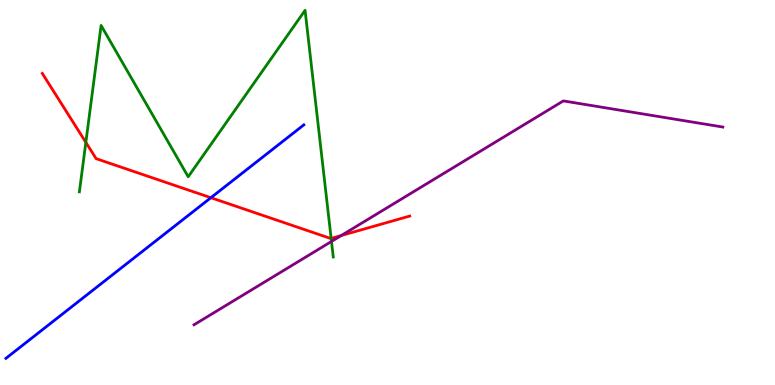[{'lines': ['blue', 'red'], 'intersections': [{'x': 2.72, 'y': 4.86}]}, {'lines': ['green', 'red'], 'intersections': [{'x': 1.11, 'y': 6.3}, {'x': 4.27, 'y': 3.81}]}, {'lines': ['purple', 'red'], 'intersections': [{'x': 4.4, 'y': 3.88}]}, {'lines': ['blue', 'green'], 'intersections': []}, {'lines': ['blue', 'purple'], 'intersections': []}, {'lines': ['green', 'purple'], 'intersections': [{'x': 4.28, 'y': 3.73}]}]